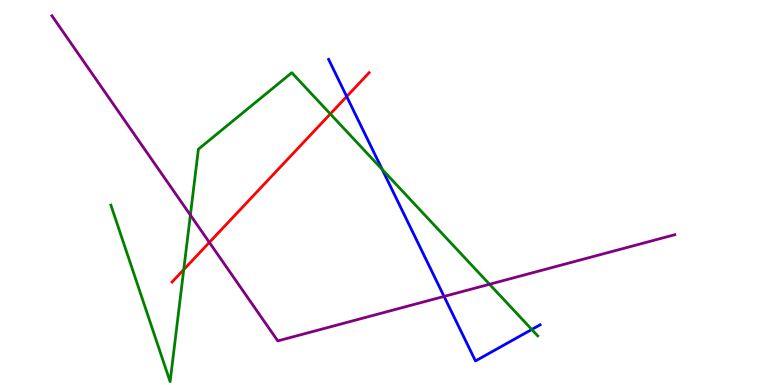[{'lines': ['blue', 'red'], 'intersections': [{'x': 4.47, 'y': 7.49}]}, {'lines': ['green', 'red'], 'intersections': [{'x': 2.37, 'y': 3.0}, {'x': 4.26, 'y': 7.04}]}, {'lines': ['purple', 'red'], 'intersections': [{'x': 2.7, 'y': 3.7}]}, {'lines': ['blue', 'green'], 'intersections': [{'x': 4.93, 'y': 5.6}, {'x': 6.86, 'y': 1.44}]}, {'lines': ['blue', 'purple'], 'intersections': [{'x': 5.73, 'y': 2.3}]}, {'lines': ['green', 'purple'], 'intersections': [{'x': 2.46, 'y': 4.41}, {'x': 6.32, 'y': 2.62}]}]